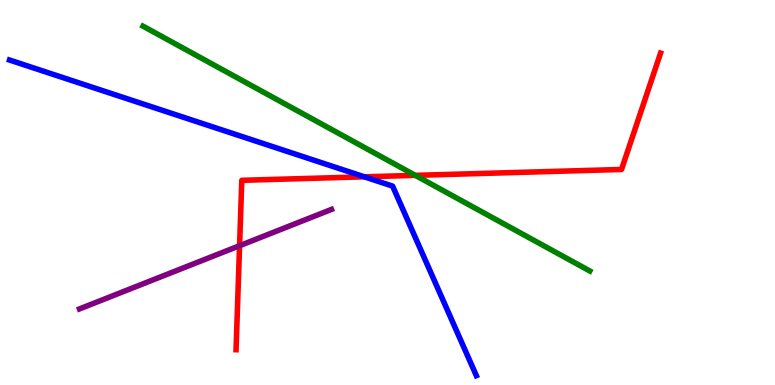[{'lines': ['blue', 'red'], 'intersections': [{'x': 4.7, 'y': 5.41}]}, {'lines': ['green', 'red'], 'intersections': [{'x': 5.36, 'y': 5.45}]}, {'lines': ['purple', 'red'], 'intersections': [{'x': 3.09, 'y': 3.62}]}, {'lines': ['blue', 'green'], 'intersections': []}, {'lines': ['blue', 'purple'], 'intersections': []}, {'lines': ['green', 'purple'], 'intersections': []}]